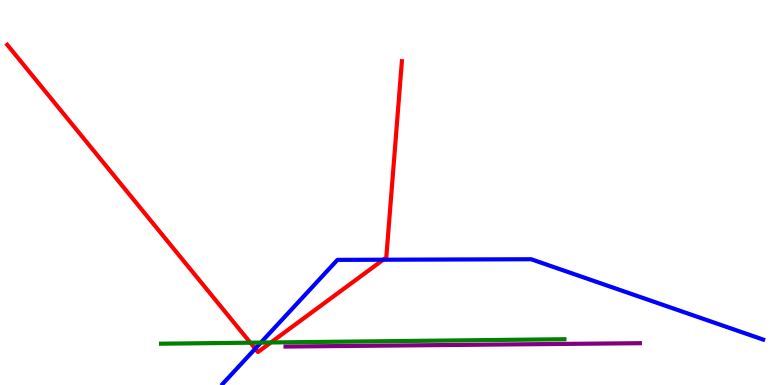[{'lines': ['blue', 'red'], 'intersections': [{'x': 3.29, 'y': 0.943}, {'x': 4.95, 'y': 3.25}]}, {'lines': ['green', 'red'], 'intersections': [{'x': 3.23, 'y': 1.1}, {'x': 3.5, 'y': 1.1}]}, {'lines': ['purple', 'red'], 'intersections': []}, {'lines': ['blue', 'green'], 'intersections': [{'x': 3.37, 'y': 1.1}]}, {'lines': ['blue', 'purple'], 'intersections': []}, {'lines': ['green', 'purple'], 'intersections': []}]